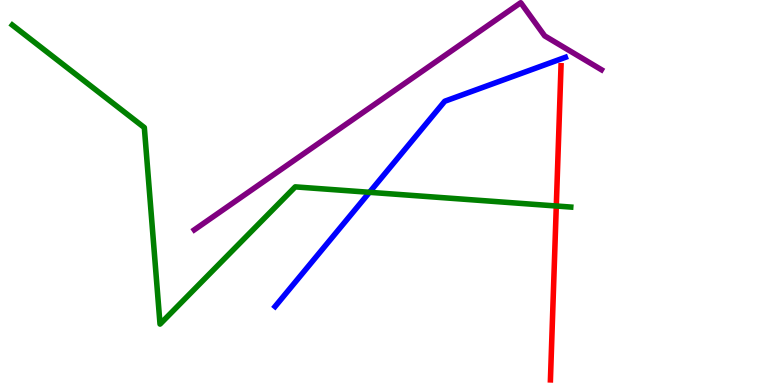[{'lines': ['blue', 'red'], 'intersections': []}, {'lines': ['green', 'red'], 'intersections': [{'x': 7.18, 'y': 4.65}]}, {'lines': ['purple', 'red'], 'intersections': []}, {'lines': ['blue', 'green'], 'intersections': [{'x': 4.77, 'y': 5.0}]}, {'lines': ['blue', 'purple'], 'intersections': []}, {'lines': ['green', 'purple'], 'intersections': []}]